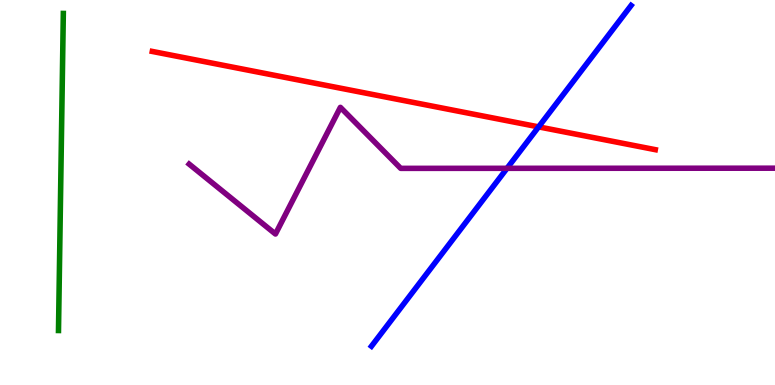[{'lines': ['blue', 'red'], 'intersections': [{'x': 6.95, 'y': 6.7}]}, {'lines': ['green', 'red'], 'intersections': []}, {'lines': ['purple', 'red'], 'intersections': []}, {'lines': ['blue', 'green'], 'intersections': []}, {'lines': ['blue', 'purple'], 'intersections': [{'x': 6.54, 'y': 5.63}]}, {'lines': ['green', 'purple'], 'intersections': []}]